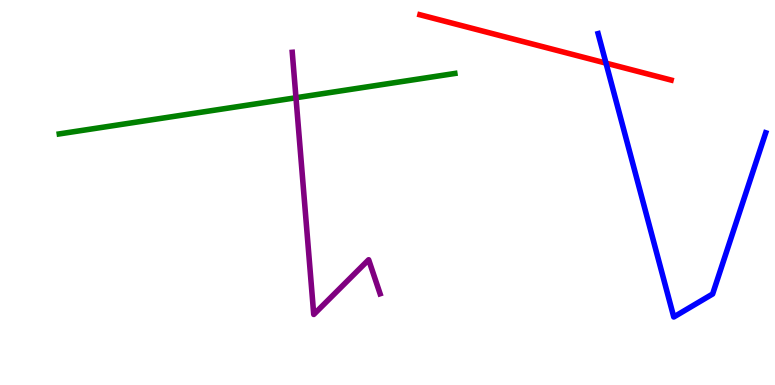[{'lines': ['blue', 'red'], 'intersections': [{'x': 7.82, 'y': 8.36}]}, {'lines': ['green', 'red'], 'intersections': []}, {'lines': ['purple', 'red'], 'intersections': []}, {'lines': ['blue', 'green'], 'intersections': []}, {'lines': ['blue', 'purple'], 'intersections': []}, {'lines': ['green', 'purple'], 'intersections': [{'x': 3.82, 'y': 7.46}]}]